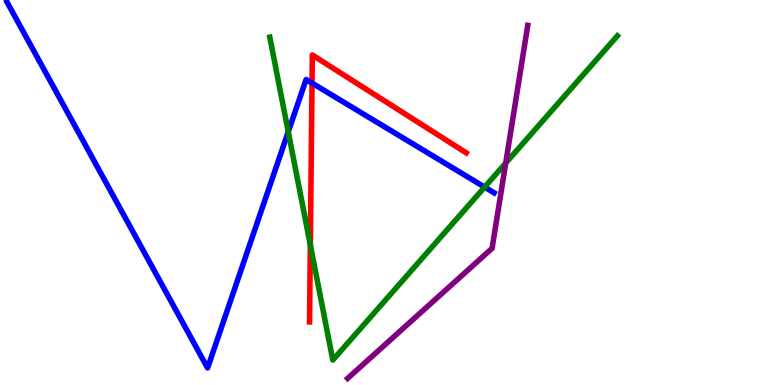[{'lines': ['blue', 'red'], 'intersections': [{'x': 4.03, 'y': 7.84}]}, {'lines': ['green', 'red'], 'intersections': [{'x': 4.0, 'y': 3.64}]}, {'lines': ['purple', 'red'], 'intersections': []}, {'lines': ['blue', 'green'], 'intersections': [{'x': 3.72, 'y': 6.58}, {'x': 6.25, 'y': 5.14}]}, {'lines': ['blue', 'purple'], 'intersections': []}, {'lines': ['green', 'purple'], 'intersections': [{'x': 6.53, 'y': 5.76}]}]